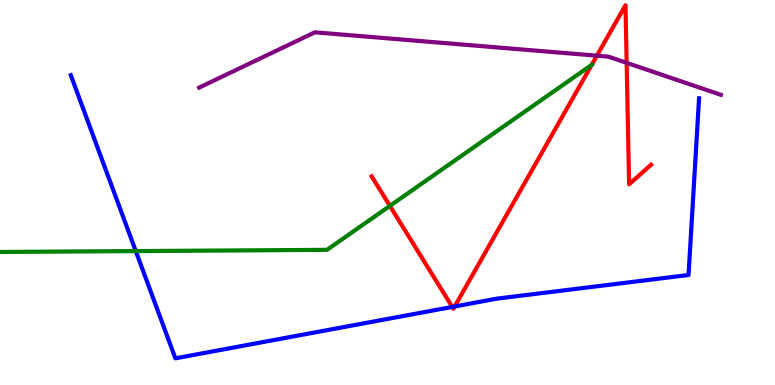[{'lines': ['blue', 'red'], 'intersections': [{'x': 5.84, 'y': 2.03}, {'x': 5.87, 'y': 2.04}]}, {'lines': ['green', 'red'], 'intersections': [{'x': 5.03, 'y': 4.65}, {'x': 7.63, 'y': 8.31}]}, {'lines': ['purple', 'red'], 'intersections': [{'x': 7.7, 'y': 8.55}, {'x': 8.09, 'y': 8.37}]}, {'lines': ['blue', 'green'], 'intersections': [{'x': 1.75, 'y': 3.48}]}, {'lines': ['blue', 'purple'], 'intersections': []}, {'lines': ['green', 'purple'], 'intersections': []}]